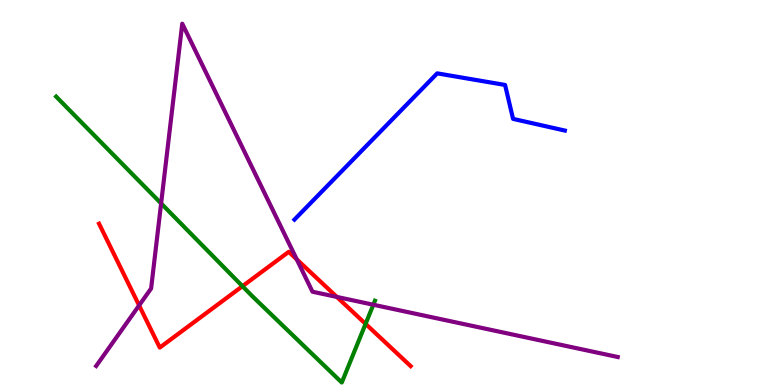[{'lines': ['blue', 'red'], 'intersections': []}, {'lines': ['green', 'red'], 'intersections': [{'x': 3.13, 'y': 2.57}, {'x': 4.72, 'y': 1.59}]}, {'lines': ['purple', 'red'], 'intersections': [{'x': 1.79, 'y': 2.07}, {'x': 3.83, 'y': 3.26}, {'x': 4.35, 'y': 2.29}]}, {'lines': ['blue', 'green'], 'intersections': []}, {'lines': ['blue', 'purple'], 'intersections': []}, {'lines': ['green', 'purple'], 'intersections': [{'x': 2.08, 'y': 4.72}, {'x': 4.82, 'y': 2.08}]}]